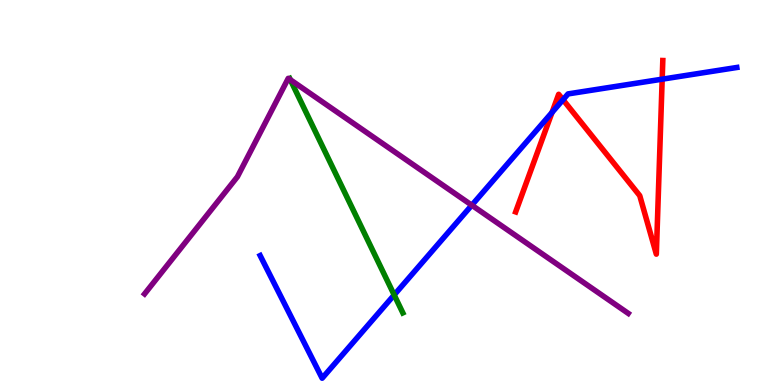[{'lines': ['blue', 'red'], 'intersections': [{'x': 7.12, 'y': 7.08}, {'x': 7.26, 'y': 7.41}, {'x': 8.54, 'y': 7.94}]}, {'lines': ['green', 'red'], 'intersections': []}, {'lines': ['purple', 'red'], 'intersections': []}, {'lines': ['blue', 'green'], 'intersections': [{'x': 5.09, 'y': 2.34}]}, {'lines': ['blue', 'purple'], 'intersections': [{'x': 6.09, 'y': 4.67}]}, {'lines': ['green', 'purple'], 'intersections': [{'x': 3.75, 'y': 7.93}]}]